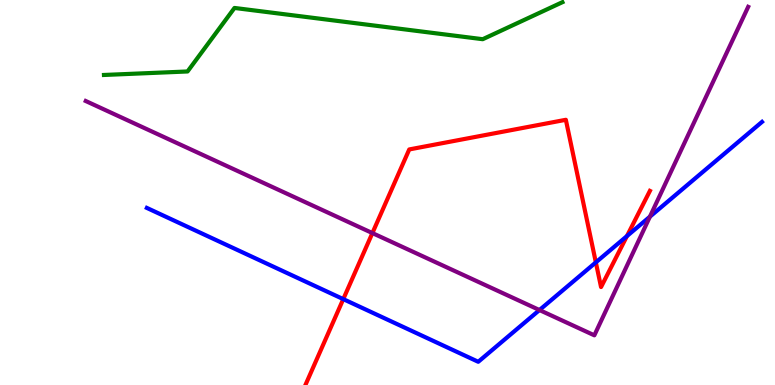[{'lines': ['blue', 'red'], 'intersections': [{'x': 4.43, 'y': 2.23}, {'x': 7.69, 'y': 3.19}, {'x': 8.09, 'y': 3.87}]}, {'lines': ['green', 'red'], 'intersections': []}, {'lines': ['purple', 'red'], 'intersections': [{'x': 4.81, 'y': 3.95}]}, {'lines': ['blue', 'green'], 'intersections': []}, {'lines': ['blue', 'purple'], 'intersections': [{'x': 6.96, 'y': 1.95}, {'x': 8.39, 'y': 4.37}]}, {'lines': ['green', 'purple'], 'intersections': []}]